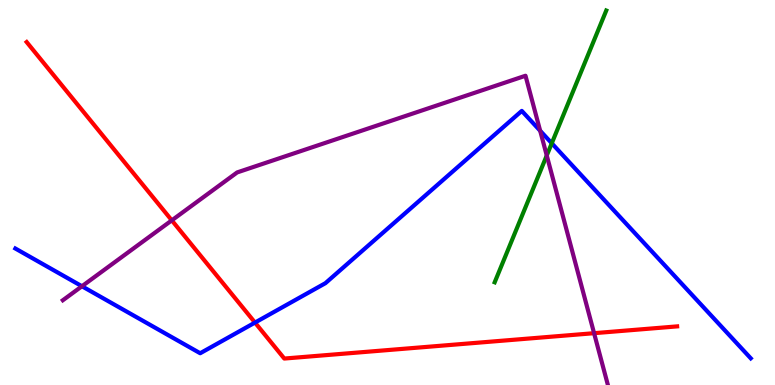[{'lines': ['blue', 'red'], 'intersections': [{'x': 3.29, 'y': 1.62}]}, {'lines': ['green', 'red'], 'intersections': []}, {'lines': ['purple', 'red'], 'intersections': [{'x': 2.22, 'y': 4.28}, {'x': 7.67, 'y': 1.35}]}, {'lines': ['blue', 'green'], 'intersections': [{'x': 7.12, 'y': 6.28}]}, {'lines': ['blue', 'purple'], 'intersections': [{'x': 1.06, 'y': 2.57}, {'x': 6.97, 'y': 6.6}]}, {'lines': ['green', 'purple'], 'intersections': [{'x': 7.05, 'y': 5.96}]}]